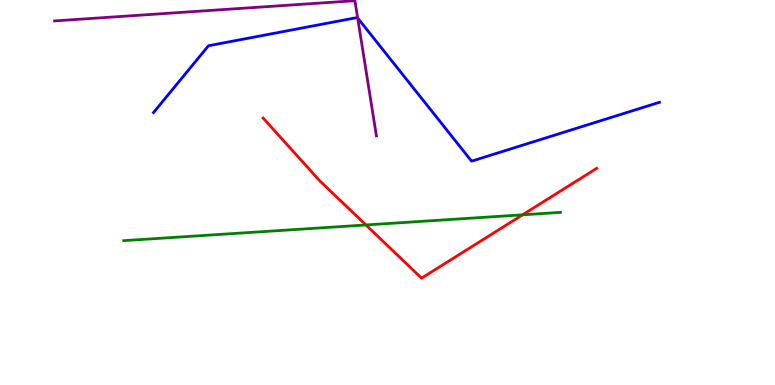[{'lines': ['blue', 'red'], 'intersections': []}, {'lines': ['green', 'red'], 'intersections': [{'x': 4.72, 'y': 4.16}, {'x': 6.74, 'y': 4.42}]}, {'lines': ['purple', 'red'], 'intersections': []}, {'lines': ['blue', 'green'], 'intersections': []}, {'lines': ['blue', 'purple'], 'intersections': [{'x': 4.61, 'y': 9.53}]}, {'lines': ['green', 'purple'], 'intersections': []}]